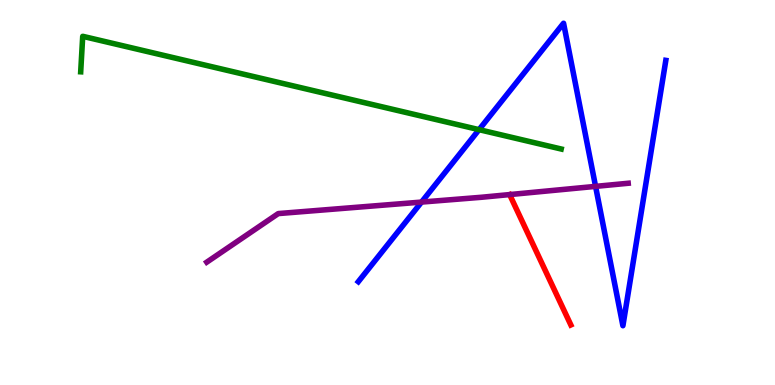[{'lines': ['blue', 'red'], 'intersections': []}, {'lines': ['green', 'red'], 'intersections': []}, {'lines': ['purple', 'red'], 'intersections': []}, {'lines': ['blue', 'green'], 'intersections': [{'x': 6.18, 'y': 6.63}]}, {'lines': ['blue', 'purple'], 'intersections': [{'x': 5.44, 'y': 4.75}, {'x': 7.68, 'y': 5.16}]}, {'lines': ['green', 'purple'], 'intersections': []}]